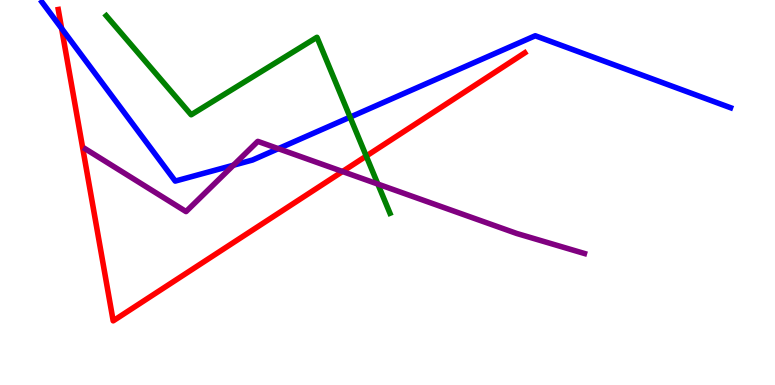[{'lines': ['blue', 'red'], 'intersections': [{'x': 0.795, 'y': 9.26}]}, {'lines': ['green', 'red'], 'intersections': [{'x': 4.73, 'y': 5.95}]}, {'lines': ['purple', 'red'], 'intersections': [{'x': 4.42, 'y': 5.55}]}, {'lines': ['blue', 'green'], 'intersections': [{'x': 4.52, 'y': 6.96}]}, {'lines': ['blue', 'purple'], 'intersections': [{'x': 3.01, 'y': 5.71}, {'x': 3.59, 'y': 6.14}]}, {'lines': ['green', 'purple'], 'intersections': [{'x': 4.88, 'y': 5.22}]}]